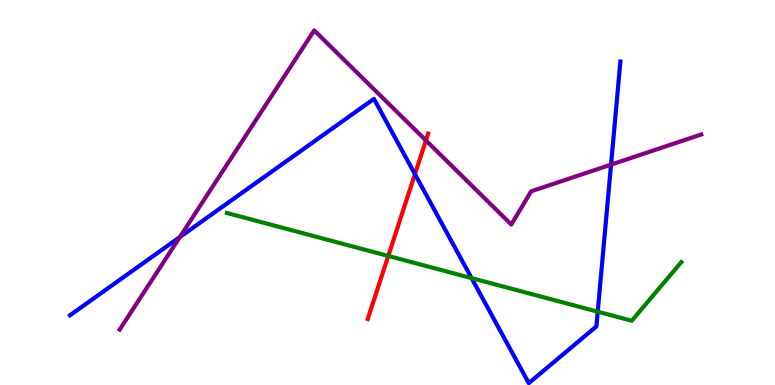[{'lines': ['blue', 'red'], 'intersections': [{'x': 5.35, 'y': 5.48}]}, {'lines': ['green', 'red'], 'intersections': [{'x': 5.01, 'y': 3.35}]}, {'lines': ['purple', 'red'], 'intersections': [{'x': 5.5, 'y': 6.35}]}, {'lines': ['blue', 'green'], 'intersections': [{'x': 6.08, 'y': 2.78}, {'x': 7.71, 'y': 1.9}]}, {'lines': ['blue', 'purple'], 'intersections': [{'x': 2.32, 'y': 3.84}, {'x': 7.88, 'y': 5.72}]}, {'lines': ['green', 'purple'], 'intersections': []}]